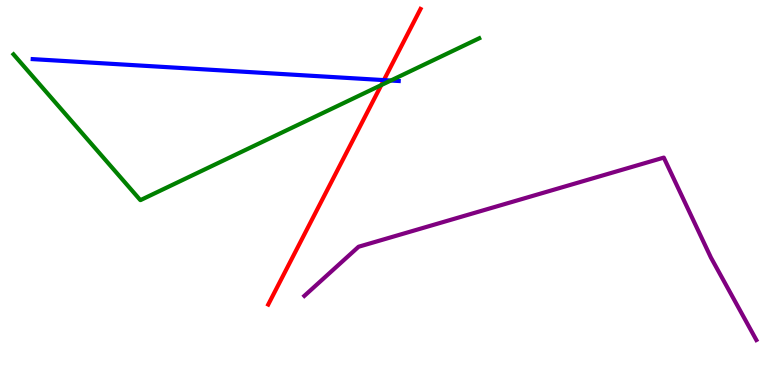[{'lines': ['blue', 'red'], 'intersections': [{'x': 4.95, 'y': 7.92}]}, {'lines': ['green', 'red'], 'intersections': [{'x': 4.92, 'y': 7.79}]}, {'lines': ['purple', 'red'], 'intersections': []}, {'lines': ['blue', 'green'], 'intersections': [{'x': 5.04, 'y': 7.91}]}, {'lines': ['blue', 'purple'], 'intersections': []}, {'lines': ['green', 'purple'], 'intersections': []}]